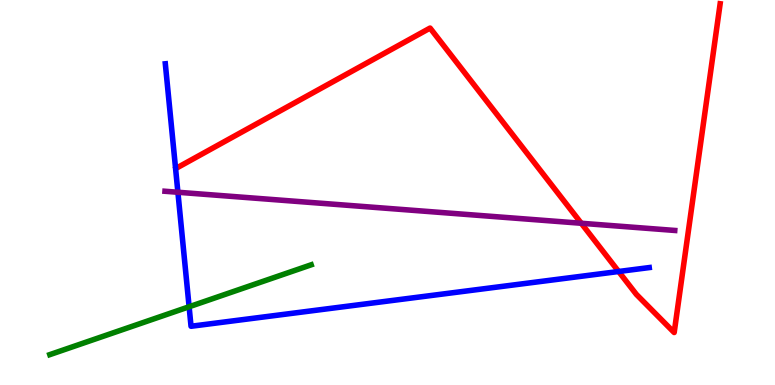[{'lines': ['blue', 'red'], 'intersections': [{'x': 7.98, 'y': 2.95}]}, {'lines': ['green', 'red'], 'intersections': []}, {'lines': ['purple', 'red'], 'intersections': [{'x': 7.5, 'y': 4.2}]}, {'lines': ['blue', 'green'], 'intersections': [{'x': 2.44, 'y': 2.03}]}, {'lines': ['blue', 'purple'], 'intersections': [{'x': 2.3, 'y': 5.01}]}, {'lines': ['green', 'purple'], 'intersections': []}]